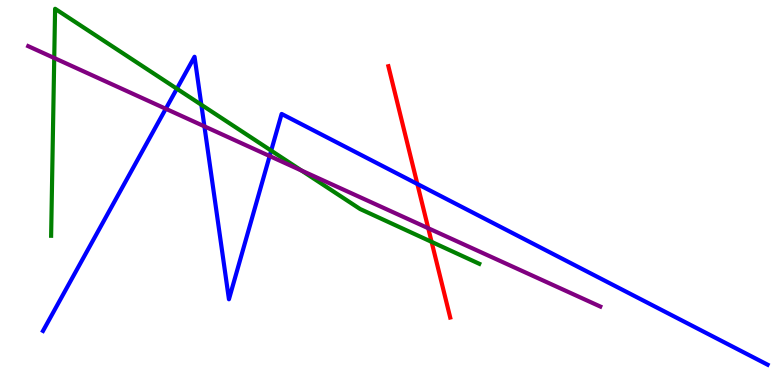[{'lines': ['blue', 'red'], 'intersections': [{'x': 5.39, 'y': 5.22}]}, {'lines': ['green', 'red'], 'intersections': [{'x': 5.57, 'y': 3.72}]}, {'lines': ['purple', 'red'], 'intersections': [{'x': 5.53, 'y': 4.07}]}, {'lines': ['blue', 'green'], 'intersections': [{'x': 2.28, 'y': 7.7}, {'x': 2.6, 'y': 7.28}, {'x': 3.5, 'y': 6.09}]}, {'lines': ['blue', 'purple'], 'intersections': [{'x': 2.14, 'y': 7.17}, {'x': 2.64, 'y': 6.72}, {'x': 3.48, 'y': 5.95}]}, {'lines': ['green', 'purple'], 'intersections': [{'x': 0.7, 'y': 8.49}, {'x': 3.89, 'y': 5.57}]}]